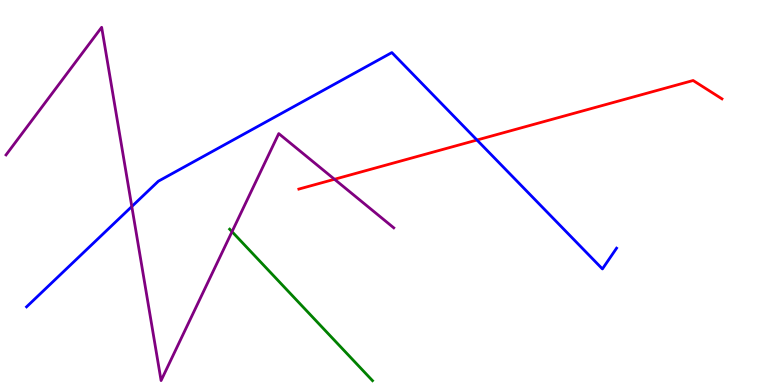[{'lines': ['blue', 'red'], 'intersections': [{'x': 6.15, 'y': 6.36}]}, {'lines': ['green', 'red'], 'intersections': []}, {'lines': ['purple', 'red'], 'intersections': [{'x': 4.32, 'y': 5.34}]}, {'lines': ['blue', 'green'], 'intersections': []}, {'lines': ['blue', 'purple'], 'intersections': [{'x': 1.7, 'y': 4.64}]}, {'lines': ['green', 'purple'], 'intersections': [{'x': 2.99, 'y': 3.98}]}]